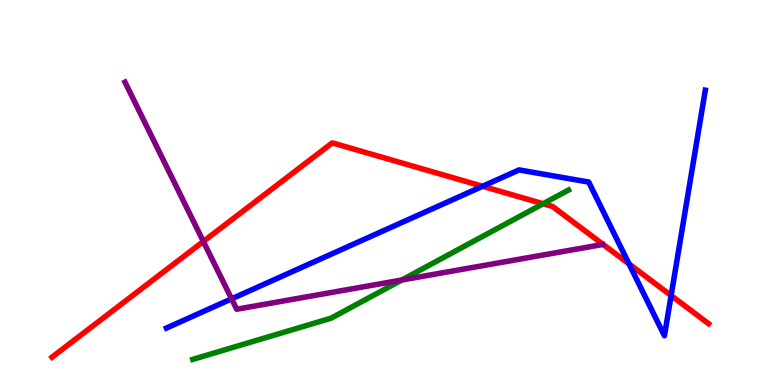[{'lines': ['blue', 'red'], 'intersections': [{'x': 6.23, 'y': 5.16}, {'x': 8.12, 'y': 3.14}, {'x': 8.66, 'y': 2.32}]}, {'lines': ['green', 'red'], 'intersections': [{'x': 7.01, 'y': 4.71}]}, {'lines': ['purple', 'red'], 'intersections': [{'x': 2.62, 'y': 3.73}]}, {'lines': ['blue', 'green'], 'intersections': []}, {'lines': ['blue', 'purple'], 'intersections': [{'x': 2.99, 'y': 2.24}]}, {'lines': ['green', 'purple'], 'intersections': [{'x': 5.18, 'y': 2.73}]}]